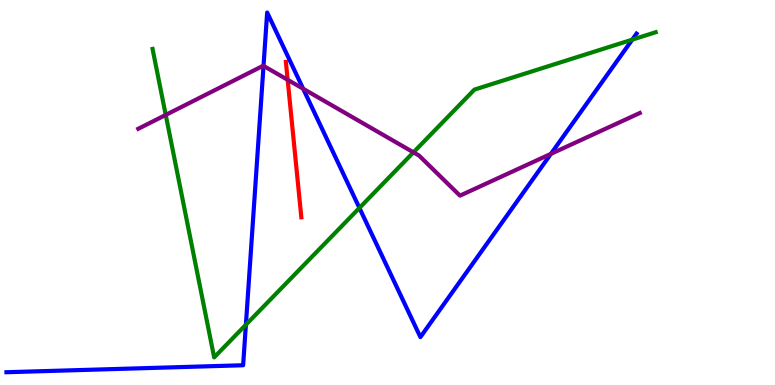[{'lines': ['blue', 'red'], 'intersections': []}, {'lines': ['green', 'red'], 'intersections': []}, {'lines': ['purple', 'red'], 'intersections': [{'x': 3.71, 'y': 7.93}]}, {'lines': ['blue', 'green'], 'intersections': [{'x': 3.17, 'y': 1.57}, {'x': 4.64, 'y': 4.6}, {'x': 8.16, 'y': 8.97}]}, {'lines': ['blue', 'purple'], 'intersections': [{'x': 3.4, 'y': 8.29}, {'x': 3.91, 'y': 7.69}, {'x': 7.11, 'y': 6.0}]}, {'lines': ['green', 'purple'], 'intersections': [{'x': 2.14, 'y': 7.02}, {'x': 5.33, 'y': 6.04}]}]